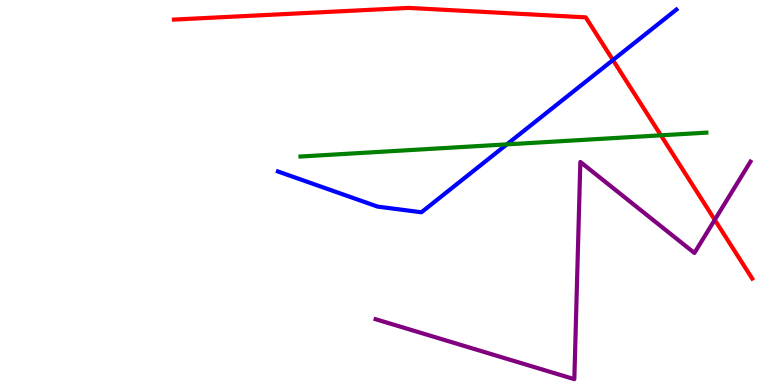[{'lines': ['blue', 'red'], 'intersections': [{'x': 7.91, 'y': 8.44}]}, {'lines': ['green', 'red'], 'intersections': [{'x': 8.53, 'y': 6.49}]}, {'lines': ['purple', 'red'], 'intersections': [{'x': 9.22, 'y': 4.29}]}, {'lines': ['blue', 'green'], 'intersections': [{'x': 6.54, 'y': 6.25}]}, {'lines': ['blue', 'purple'], 'intersections': []}, {'lines': ['green', 'purple'], 'intersections': []}]